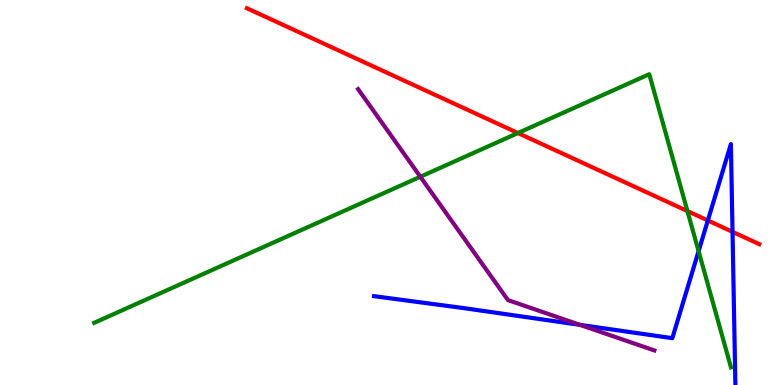[{'lines': ['blue', 'red'], 'intersections': [{'x': 9.13, 'y': 4.27}, {'x': 9.45, 'y': 3.98}]}, {'lines': ['green', 'red'], 'intersections': [{'x': 6.68, 'y': 6.54}, {'x': 8.87, 'y': 4.52}]}, {'lines': ['purple', 'red'], 'intersections': []}, {'lines': ['blue', 'green'], 'intersections': [{'x': 9.01, 'y': 3.48}]}, {'lines': ['blue', 'purple'], 'intersections': [{'x': 7.48, 'y': 1.56}]}, {'lines': ['green', 'purple'], 'intersections': [{'x': 5.42, 'y': 5.41}]}]